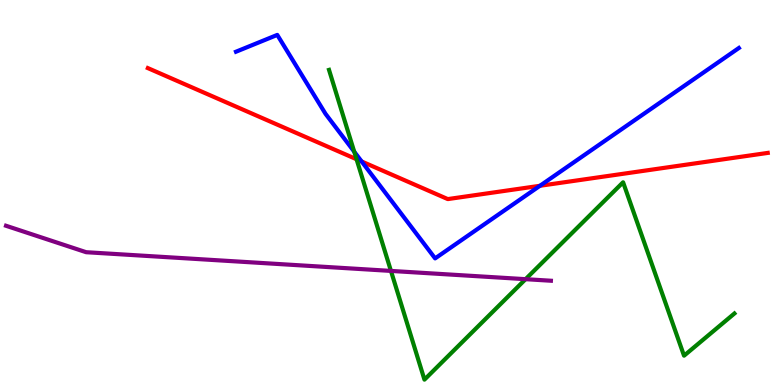[{'lines': ['blue', 'red'], 'intersections': [{'x': 4.67, 'y': 5.81}, {'x': 6.97, 'y': 5.17}]}, {'lines': ['green', 'red'], 'intersections': [{'x': 4.6, 'y': 5.86}]}, {'lines': ['purple', 'red'], 'intersections': []}, {'lines': ['blue', 'green'], 'intersections': [{'x': 4.57, 'y': 6.06}]}, {'lines': ['blue', 'purple'], 'intersections': []}, {'lines': ['green', 'purple'], 'intersections': [{'x': 5.04, 'y': 2.96}, {'x': 6.78, 'y': 2.75}]}]